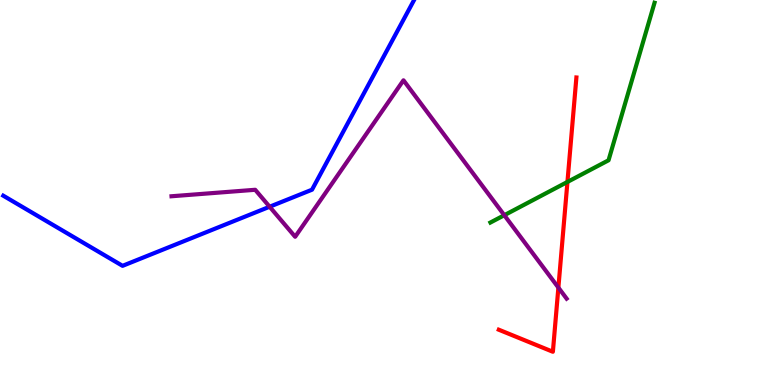[{'lines': ['blue', 'red'], 'intersections': []}, {'lines': ['green', 'red'], 'intersections': [{'x': 7.32, 'y': 5.27}]}, {'lines': ['purple', 'red'], 'intersections': [{'x': 7.2, 'y': 2.53}]}, {'lines': ['blue', 'green'], 'intersections': []}, {'lines': ['blue', 'purple'], 'intersections': [{'x': 3.48, 'y': 4.63}]}, {'lines': ['green', 'purple'], 'intersections': [{'x': 6.51, 'y': 4.41}]}]